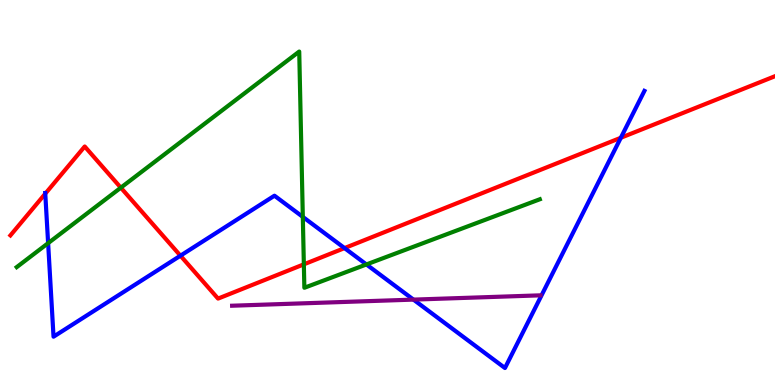[{'lines': ['blue', 'red'], 'intersections': [{'x': 0.584, 'y': 4.97}, {'x': 2.33, 'y': 3.36}, {'x': 4.45, 'y': 3.56}, {'x': 8.01, 'y': 6.42}]}, {'lines': ['green', 'red'], 'intersections': [{'x': 1.56, 'y': 5.13}, {'x': 3.92, 'y': 3.13}]}, {'lines': ['purple', 'red'], 'intersections': []}, {'lines': ['blue', 'green'], 'intersections': [{'x': 0.621, 'y': 3.68}, {'x': 3.91, 'y': 4.37}, {'x': 4.73, 'y': 3.13}]}, {'lines': ['blue', 'purple'], 'intersections': [{'x': 5.33, 'y': 2.22}]}, {'lines': ['green', 'purple'], 'intersections': []}]